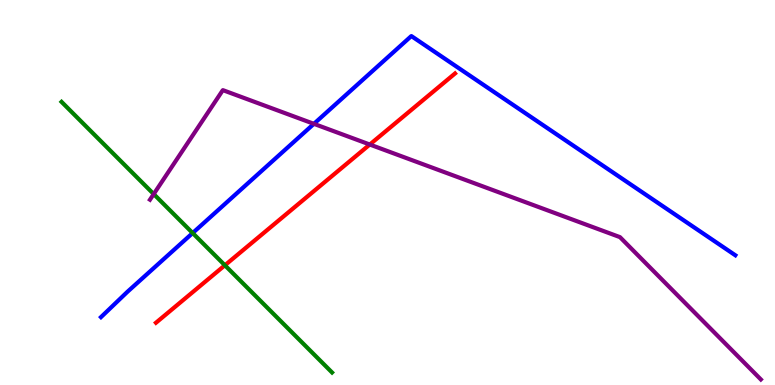[{'lines': ['blue', 'red'], 'intersections': []}, {'lines': ['green', 'red'], 'intersections': [{'x': 2.9, 'y': 3.11}]}, {'lines': ['purple', 'red'], 'intersections': [{'x': 4.77, 'y': 6.25}]}, {'lines': ['blue', 'green'], 'intersections': [{'x': 2.49, 'y': 3.95}]}, {'lines': ['blue', 'purple'], 'intersections': [{'x': 4.05, 'y': 6.78}]}, {'lines': ['green', 'purple'], 'intersections': [{'x': 1.98, 'y': 4.96}]}]